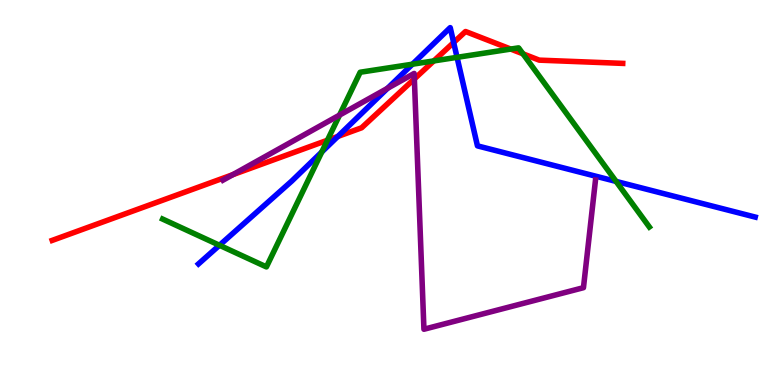[{'lines': ['blue', 'red'], 'intersections': [{'x': 4.36, 'y': 6.46}, {'x': 5.85, 'y': 8.9}]}, {'lines': ['green', 'red'], 'intersections': [{'x': 4.23, 'y': 6.36}, {'x': 5.6, 'y': 8.42}, {'x': 6.59, 'y': 8.73}, {'x': 6.75, 'y': 8.6}]}, {'lines': ['purple', 'red'], 'intersections': [{'x': 3.0, 'y': 5.46}, {'x': 5.35, 'y': 7.95}]}, {'lines': ['blue', 'green'], 'intersections': [{'x': 2.83, 'y': 3.63}, {'x': 4.15, 'y': 6.05}, {'x': 5.32, 'y': 8.33}, {'x': 5.9, 'y': 8.51}, {'x': 7.95, 'y': 5.29}]}, {'lines': ['blue', 'purple'], 'intersections': [{'x': 5.0, 'y': 7.71}]}, {'lines': ['green', 'purple'], 'intersections': [{'x': 4.38, 'y': 7.01}]}]